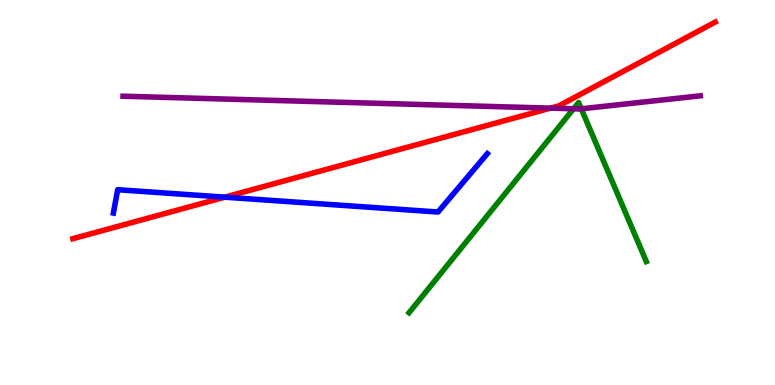[{'lines': ['blue', 'red'], 'intersections': [{'x': 2.9, 'y': 4.88}]}, {'lines': ['green', 'red'], 'intersections': []}, {'lines': ['purple', 'red'], 'intersections': [{'x': 7.1, 'y': 7.19}]}, {'lines': ['blue', 'green'], 'intersections': []}, {'lines': ['blue', 'purple'], 'intersections': []}, {'lines': ['green', 'purple'], 'intersections': [{'x': 7.4, 'y': 7.17}, {'x': 7.5, 'y': 7.17}]}]